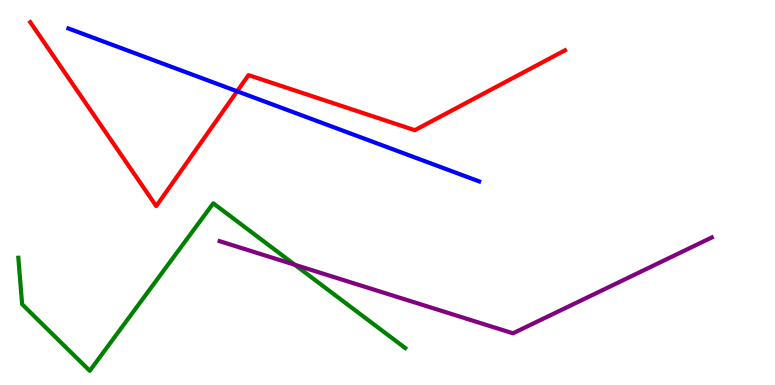[{'lines': ['blue', 'red'], 'intersections': [{'x': 3.06, 'y': 7.63}]}, {'lines': ['green', 'red'], 'intersections': []}, {'lines': ['purple', 'red'], 'intersections': []}, {'lines': ['blue', 'green'], 'intersections': []}, {'lines': ['blue', 'purple'], 'intersections': []}, {'lines': ['green', 'purple'], 'intersections': [{'x': 3.8, 'y': 3.12}]}]